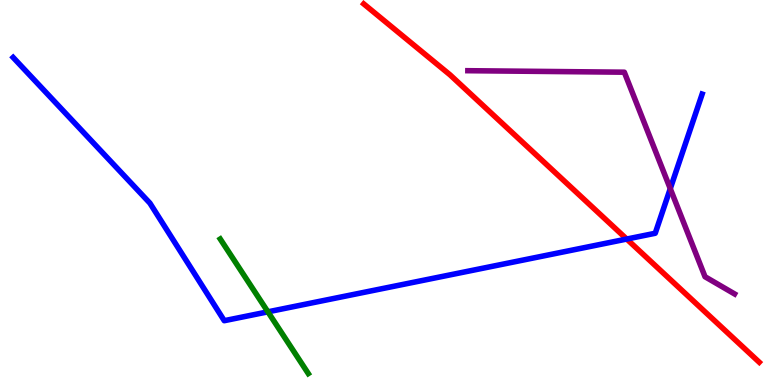[{'lines': ['blue', 'red'], 'intersections': [{'x': 8.09, 'y': 3.79}]}, {'lines': ['green', 'red'], 'intersections': []}, {'lines': ['purple', 'red'], 'intersections': []}, {'lines': ['blue', 'green'], 'intersections': [{'x': 3.46, 'y': 1.9}]}, {'lines': ['blue', 'purple'], 'intersections': [{'x': 8.65, 'y': 5.1}]}, {'lines': ['green', 'purple'], 'intersections': []}]